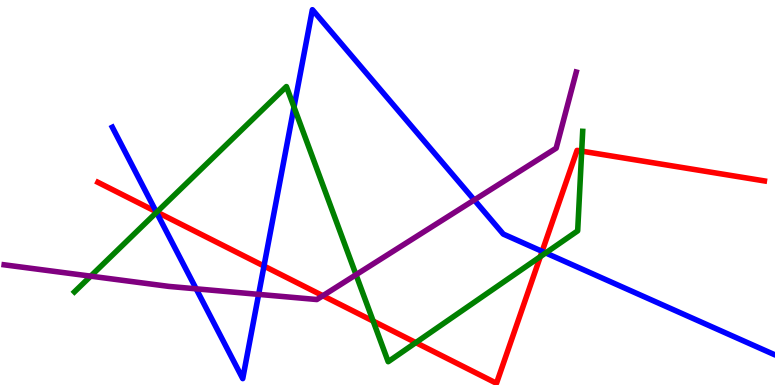[{'lines': ['blue', 'red'], 'intersections': [{'x': 2.01, 'y': 4.5}, {'x': 3.41, 'y': 3.09}, {'x': 7.0, 'y': 3.47}]}, {'lines': ['green', 'red'], 'intersections': [{'x': 2.02, 'y': 4.49}, {'x': 4.82, 'y': 1.66}, {'x': 5.37, 'y': 1.1}, {'x': 6.97, 'y': 3.33}, {'x': 7.51, 'y': 6.07}]}, {'lines': ['purple', 'red'], 'intersections': [{'x': 4.17, 'y': 2.32}]}, {'lines': ['blue', 'green'], 'intersections': [{'x': 2.02, 'y': 4.48}, {'x': 3.79, 'y': 7.22}, {'x': 7.04, 'y': 3.43}]}, {'lines': ['blue', 'purple'], 'intersections': [{'x': 2.53, 'y': 2.5}, {'x': 3.34, 'y': 2.35}, {'x': 6.12, 'y': 4.81}]}, {'lines': ['green', 'purple'], 'intersections': [{'x': 1.17, 'y': 2.83}, {'x': 4.59, 'y': 2.86}]}]